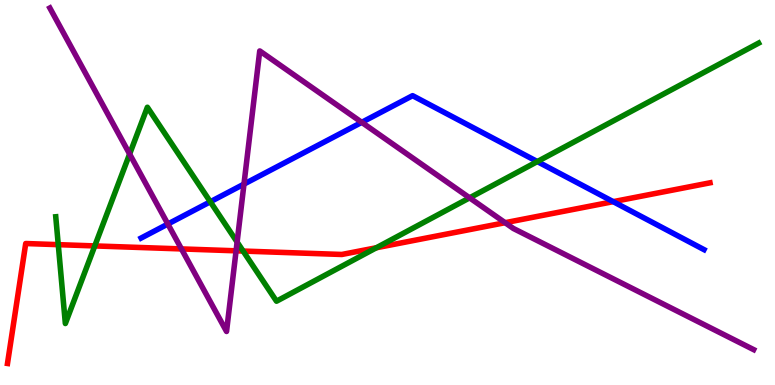[{'lines': ['blue', 'red'], 'intersections': [{'x': 7.91, 'y': 4.76}]}, {'lines': ['green', 'red'], 'intersections': [{'x': 0.752, 'y': 3.65}, {'x': 1.22, 'y': 3.61}, {'x': 3.14, 'y': 3.48}, {'x': 4.86, 'y': 3.56}]}, {'lines': ['purple', 'red'], 'intersections': [{'x': 2.34, 'y': 3.53}, {'x': 3.05, 'y': 3.49}, {'x': 6.52, 'y': 4.22}]}, {'lines': ['blue', 'green'], 'intersections': [{'x': 2.71, 'y': 4.76}, {'x': 6.93, 'y': 5.8}]}, {'lines': ['blue', 'purple'], 'intersections': [{'x': 2.17, 'y': 4.18}, {'x': 3.15, 'y': 5.22}, {'x': 4.67, 'y': 6.82}]}, {'lines': ['green', 'purple'], 'intersections': [{'x': 1.67, 'y': 6.0}, {'x': 3.06, 'y': 3.71}, {'x': 6.06, 'y': 4.86}]}]